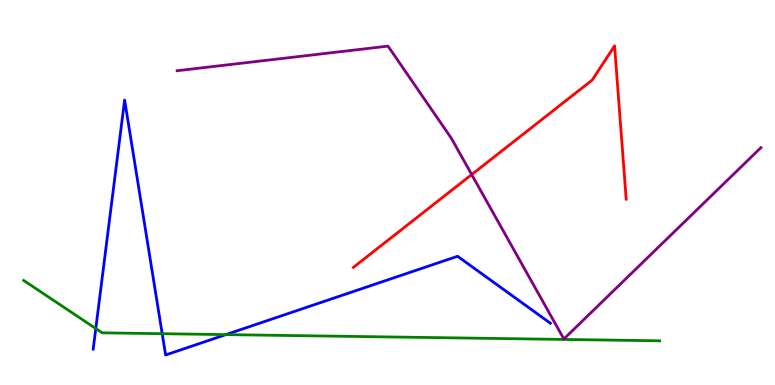[{'lines': ['blue', 'red'], 'intersections': []}, {'lines': ['green', 'red'], 'intersections': []}, {'lines': ['purple', 'red'], 'intersections': [{'x': 6.09, 'y': 5.47}]}, {'lines': ['blue', 'green'], 'intersections': [{'x': 1.24, 'y': 1.47}, {'x': 2.09, 'y': 1.33}, {'x': 2.91, 'y': 1.31}]}, {'lines': ['blue', 'purple'], 'intersections': []}, {'lines': ['green', 'purple'], 'intersections': []}]